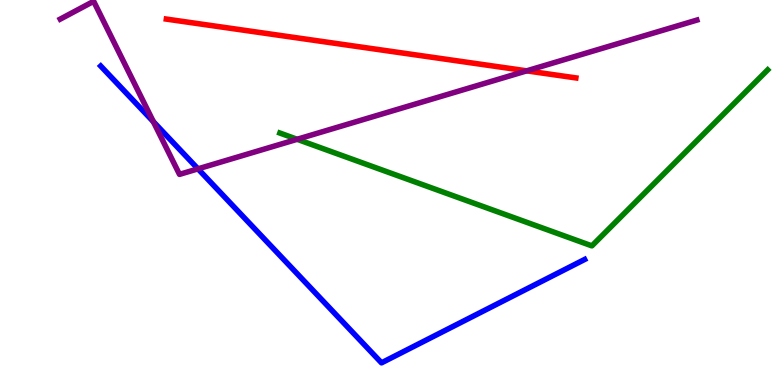[{'lines': ['blue', 'red'], 'intersections': []}, {'lines': ['green', 'red'], 'intersections': []}, {'lines': ['purple', 'red'], 'intersections': [{'x': 6.8, 'y': 8.16}]}, {'lines': ['blue', 'green'], 'intersections': []}, {'lines': ['blue', 'purple'], 'intersections': [{'x': 1.98, 'y': 6.84}, {'x': 2.55, 'y': 5.61}]}, {'lines': ['green', 'purple'], 'intersections': [{'x': 3.83, 'y': 6.38}]}]